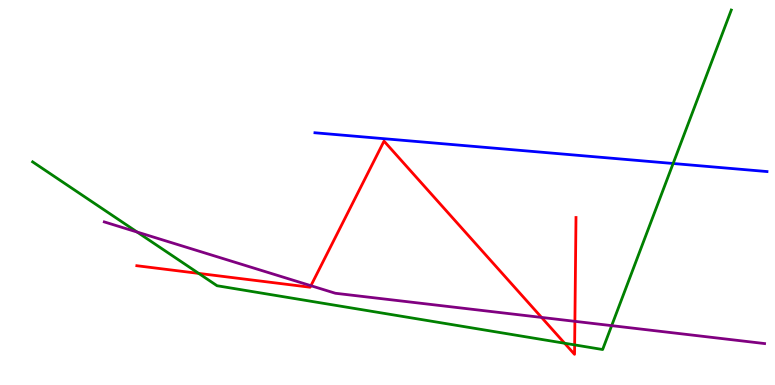[{'lines': ['blue', 'red'], 'intersections': []}, {'lines': ['green', 'red'], 'intersections': [{'x': 2.56, 'y': 2.9}, {'x': 7.29, 'y': 1.08}, {'x': 7.41, 'y': 1.04}]}, {'lines': ['purple', 'red'], 'intersections': [{'x': 4.01, 'y': 2.58}, {'x': 6.99, 'y': 1.76}, {'x': 7.42, 'y': 1.65}]}, {'lines': ['blue', 'green'], 'intersections': [{'x': 8.69, 'y': 5.75}]}, {'lines': ['blue', 'purple'], 'intersections': []}, {'lines': ['green', 'purple'], 'intersections': [{'x': 1.77, 'y': 3.97}, {'x': 7.89, 'y': 1.54}]}]